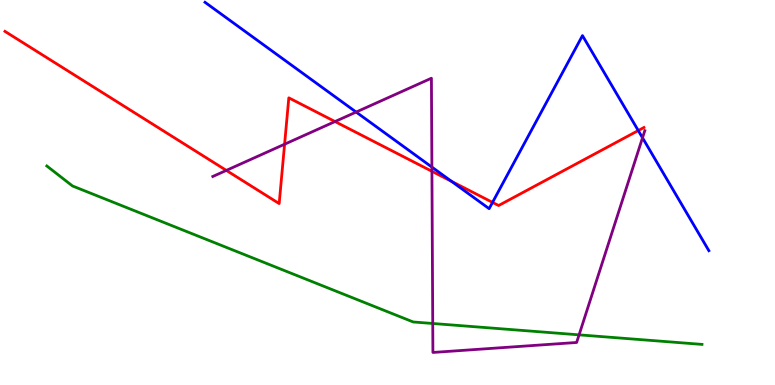[{'lines': ['blue', 'red'], 'intersections': [{'x': 5.83, 'y': 5.29}, {'x': 6.36, 'y': 4.74}, {'x': 8.24, 'y': 6.61}]}, {'lines': ['green', 'red'], 'intersections': []}, {'lines': ['purple', 'red'], 'intersections': [{'x': 2.92, 'y': 5.57}, {'x': 3.67, 'y': 6.25}, {'x': 4.32, 'y': 6.84}, {'x': 5.57, 'y': 5.55}]}, {'lines': ['blue', 'green'], 'intersections': []}, {'lines': ['blue', 'purple'], 'intersections': [{'x': 4.6, 'y': 7.09}, {'x': 5.57, 'y': 5.66}, {'x': 8.29, 'y': 6.42}]}, {'lines': ['green', 'purple'], 'intersections': [{'x': 5.58, 'y': 1.6}, {'x': 7.47, 'y': 1.3}]}]